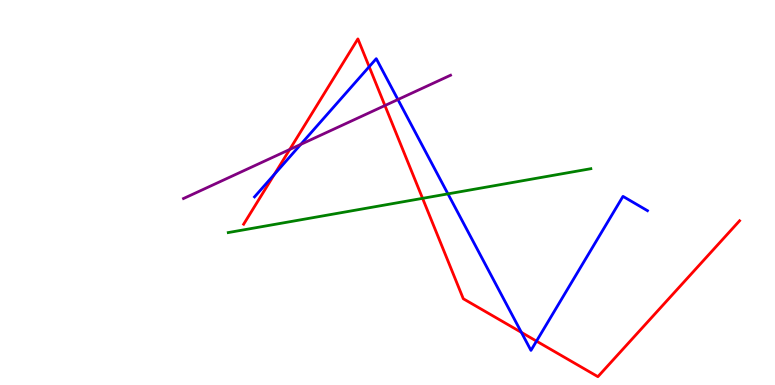[{'lines': ['blue', 'red'], 'intersections': [{'x': 3.54, 'y': 5.47}, {'x': 4.76, 'y': 8.27}, {'x': 6.73, 'y': 1.37}, {'x': 6.92, 'y': 1.14}]}, {'lines': ['green', 'red'], 'intersections': [{'x': 5.45, 'y': 4.85}]}, {'lines': ['purple', 'red'], 'intersections': [{'x': 3.74, 'y': 6.12}, {'x': 4.97, 'y': 7.26}]}, {'lines': ['blue', 'green'], 'intersections': [{'x': 5.78, 'y': 4.96}]}, {'lines': ['blue', 'purple'], 'intersections': [{'x': 3.88, 'y': 6.25}, {'x': 5.13, 'y': 7.41}]}, {'lines': ['green', 'purple'], 'intersections': []}]